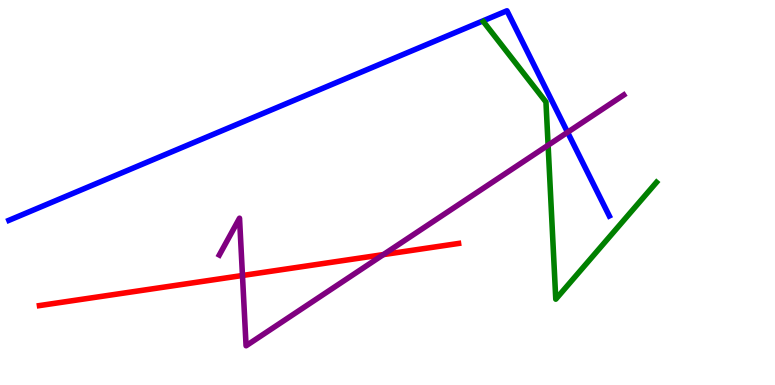[{'lines': ['blue', 'red'], 'intersections': []}, {'lines': ['green', 'red'], 'intersections': []}, {'lines': ['purple', 'red'], 'intersections': [{'x': 3.13, 'y': 2.84}, {'x': 4.95, 'y': 3.39}]}, {'lines': ['blue', 'green'], 'intersections': []}, {'lines': ['blue', 'purple'], 'intersections': [{'x': 7.32, 'y': 6.56}]}, {'lines': ['green', 'purple'], 'intersections': [{'x': 7.07, 'y': 6.23}]}]